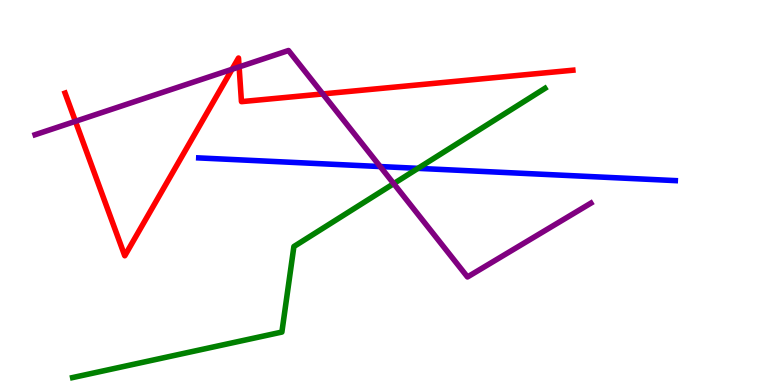[{'lines': ['blue', 'red'], 'intersections': []}, {'lines': ['green', 'red'], 'intersections': []}, {'lines': ['purple', 'red'], 'intersections': [{'x': 0.973, 'y': 6.85}, {'x': 2.99, 'y': 8.2}, {'x': 3.09, 'y': 8.26}, {'x': 4.17, 'y': 7.56}]}, {'lines': ['blue', 'green'], 'intersections': [{'x': 5.39, 'y': 5.63}]}, {'lines': ['blue', 'purple'], 'intersections': [{'x': 4.91, 'y': 5.67}]}, {'lines': ['green', 'purple'], 'intersections': [{'x': 5.08, 'y': 5.23}]}]